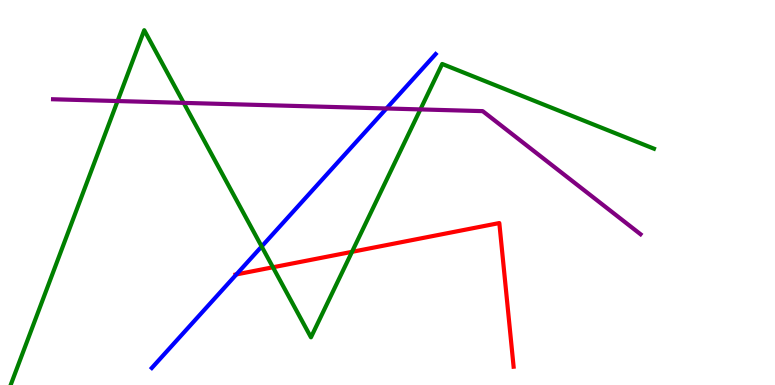[{'lines': ['blue', 'red'], 'intersections': [{'x': 3.05, 'y': 2.87}]}, {'lines': ['green', 'red'], 'intersections': [{'x': 3.52, 'y': 3.06}, {'x': 4.54, 'y': 3.46}]}, {'lines': ['purple', 'red'], 'intersections': []}, {'lines': ['blue', 'green'], 'intersections': [{'x': 3.38, 'y': 3.6}]}, {'lines': ['blue', 'purple'], 'intersections': [{'x': 4.99, 'y': 7.18}]}, {'lines': ['green', 'purple'], 'intersections': [{'x': 1.52, 'y': 7.38}, {'x': 2.37, 'y': 7.33}, {'x': 5.42, 'y': 7.16}]}]